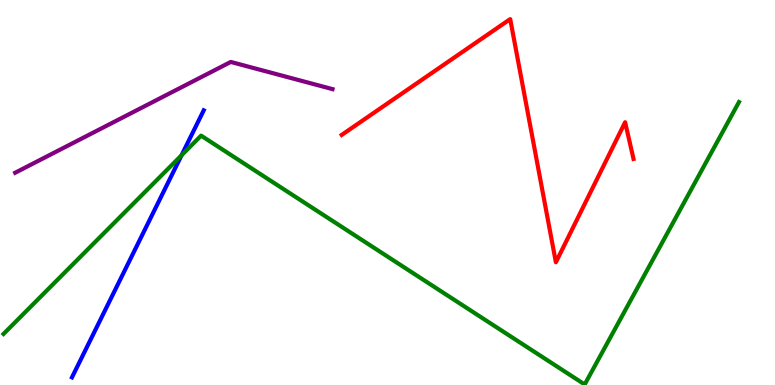[{'lines': ['blue', 'red'], 'intersections': []}, {'lines': ['green', 'red'], 'intersections': []}, {'lines': ['purple', 'red'], 'intersections': []}, {'lines': ['blue', 'green'], 'intersections': [{'x': 2.34, 'y': 5.97}]}, {'lines': ['blue', 'purple'], 'intersections': []}, {'lines': ['green', 'purple'], 'intersections': []}]